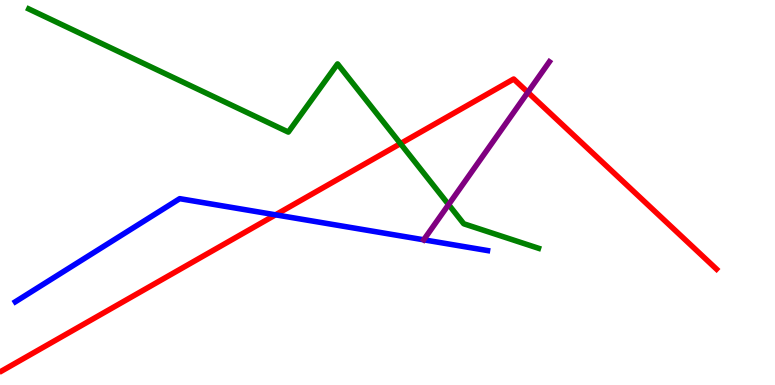[{'lines': ['blue', 'red'], 'intersections': [{'x': 3.56, 'y': 4.42}]}, {'lines': ['green', 'red'], 'intersections': [{'x': 5.17, 'y': 6.27}]}, {'lines': ['purple', 'red'], 'intersections': [{'x': 6.81, 'y': 7.6}]}, {'lines': ['blue', 'green'], 'intersections': []}, {'lines': ['blue', 'purple'], 'intersections': [{'x': 5.47, 'y': 3.77}]}, {'lines': ['green', 'purple'], 'intersections': [{'x': 5.79, 'y': 4.69}]}]